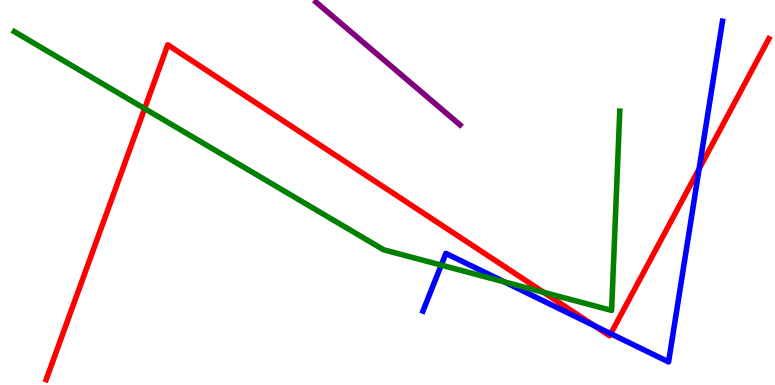[{'lines': ['blue', 'red'], 'intersections': [{'x': 7.67, 'y': 1.54}, {'x': 7.88, 'y': 1.33}, {'x': 9.02, 'y': 5.62}]}, {'lines': ['green', 'red'], 'intersections': [{'x': 1.87, 'y': 7.18}, {'x': 7.01, 'y': 2.41}]}, {'lines': ['purple', 'red'], 'intersections': []}, {'lines': ['blue', 'green'], 'intersections': [{'x': 5.69, 'y': 3.11}, {'x': 6.51, 'y': 2.68}]}, {'lines': ['blue', 'purple'], 'intersections': []}, {'lines': ['green', 'purple'], 'intersections': []}]